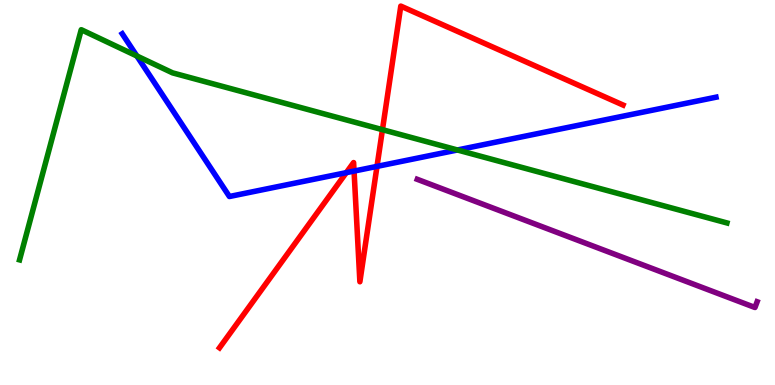[{'lines': ['blue', 'red'], 'intersections': [{'x': 4.47, 'y': 5.52}, {'x': 4.57, 'y': 5.56}, {'x': 4.86, 'y': 5.68}]}, {'lines': ['green', 'red'], 'intersections': [{'x': 4.93, 'y': 6.63}]}, {'lines': ['purple', 'red'], 'intersections': []}, {'lines': ['blue', 'green'], 'intersections': [{'x': 1.77, 'y': 8.55}, {'x': 5.9, 'y': 6.1}]}, {'lines': ['blue', 'purple'], 'intersections': []}, {'lines': ['green', 'purple'], 'intersections': []}]